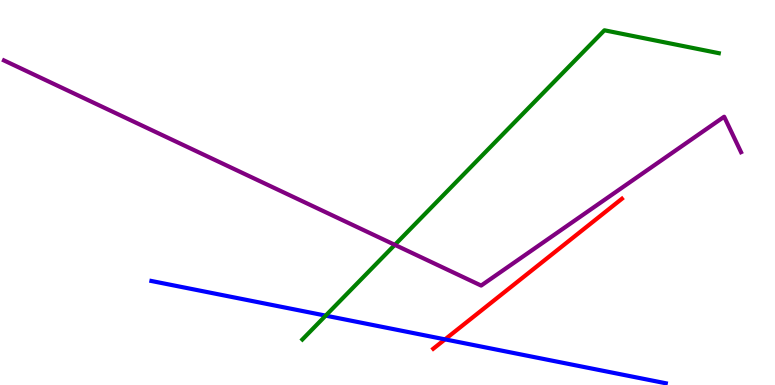[{'lines': ['blue', 'red'], 'intersections': [{'x': 5.74, 'y': 1.19}]}, {'lines': ['green', 'red'], 'intersections': []}, {'lines': ['purple', 'red'], 'intersections': []}, {'lines': ['blue', 'green'], 'intersections': [{'x': 4.2, 'y': 1.8}]}, {'lines': ['blue', 'purple'], 'intersections': []}, {'lines': ['green', 'purple'], 'intersections': [{'x': 5.09, 'y': 3.64}]}]